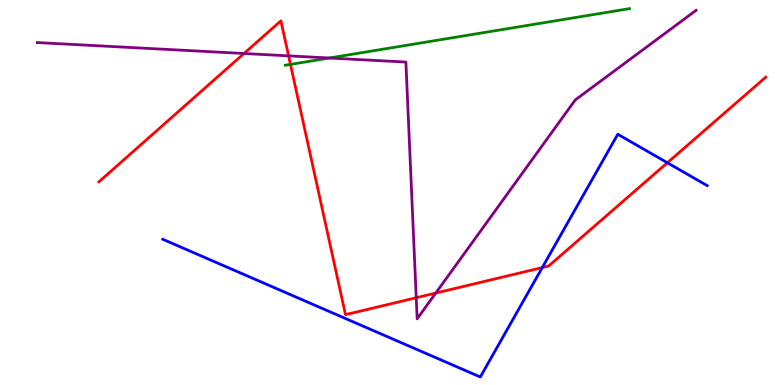[{'lines': ['blue', 'red'], 'intersections': [{'x': 7.0, 'y': 3.05}, {'x': 8.61, 'y': 5.77}]}, {'lines': ['green', 'red'], 'intersections': [{'x': 3.75, 'y': 8.33}]}, {'lines': ['purple', 'red'], 'intersections': [{'x': 3.15, 'y': 8.61}, {'x': 3.72, 'y': 8.55}, {'x': 5.37, 'y': 2.27}, {'x': 5.62, 'y': 2.39}]}, {'lines': ['blue', 'green'], 'intersections': []}, {'lines': ['blue', 'purple'], 'intersections': []}, {'lines': ['green', 'purple'], 'intersections': [{'x': 4.25, 'y': 8.49}]}]